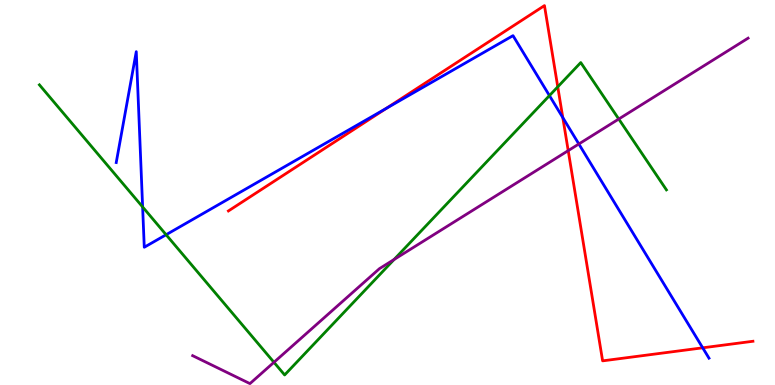[{'lines': ['blue', 'red'], 'intersections': [{'x': 4.98, 'y': 7.19}, {'x': 7.26, 'y': 6.95}, {'x': 9.07, 'y': 0.966}]}, {'lines': ['green', 'red'], 'intersections': [{'x': 7.2, 'y': 7.74}]}, {'lines': ['purple', 'red'], 'intersections': [{'x': 7.33, 'y': 6.09}]}, {'lines': ['blue', 'green'], 'intersections': [{'x': 1.84, 'y': 4.62}, {'x': 2.14, 'y': 3.9}, {'x': 7.09, 'y': 7.52}]}, {'lines': ['blue', 'purple'], 'intersections': [{'x': 7.47, 'y': 6.26}]}, {'lines': ['green', 'purple'], 'intersections': [{'x': 3.53, 'y': 0.59}, {'x': 5.08, 'y': 3.26}, {'x': 7.98, 'y': 6.91}]}]